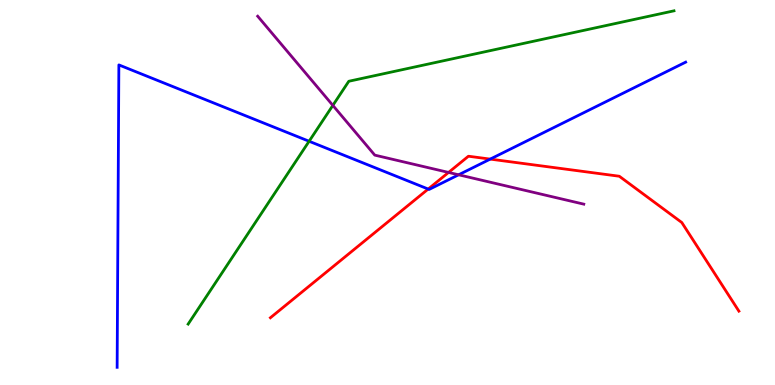[{'lines': ['blue', 'red'], 'intersections': [{'x': 5.53, 'y': 5.09}, {'x': 6.33, 'y': 5.87}]}, {'lines': ['green', 'red'], 'intersections': []}, {'lines': ['purple', 'red'], 'intersections': [{'x': 5.79, 'y': 5.52}]}, {'lines': ['blue', 'green'], 'intersections': [{'x': 3.99, 'y': 6.33}]}, {'lines': ['blue', 'purple'], 'intersections': [{'x': 5.92, 'y': 5.46}]}, {'lines': ['green', 'purple'], 'intersections': [{'x': 4.29, 'y': 7.26}]}]